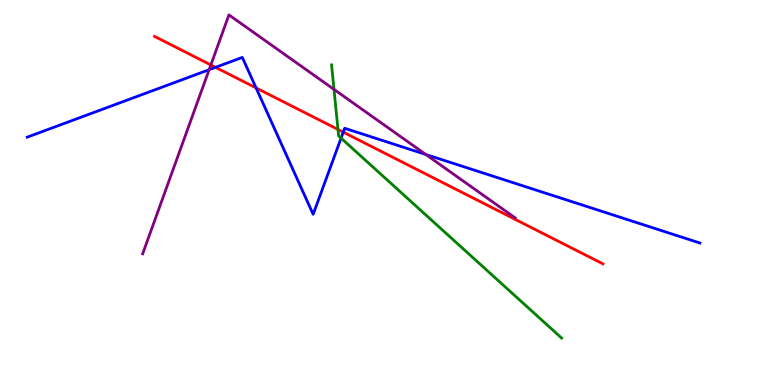[{'lines': ['blue', 'red'], 'intersections': [{'x': 2.78, 'y': 8.25}, {'x': 3.3, 'y': 7.72}, {'x': 4.43, 'y': 6.57}]}, {'lines': ['green', 'red'], 'intersections': [{'x': 4.36, 'y': 6.64}]}, {'lines': ['purple', 'red'], 'intersections': [{'x': 2.72, 'y': 8.31}]}, {'lines': ['blue', 'green'], 'intersections': [{'x': 4.4, 'y': 6.41}]}, {'lines': ['blue', 'purple'], 'intersections': [{'x': 2.7, 'y': 8.19}, {'x': 5.49, 'y': 5.99}]}, {'lines': ['green', 'purple'], 'intersections': [{'x': 4.31, 'y': 7.68}]}]